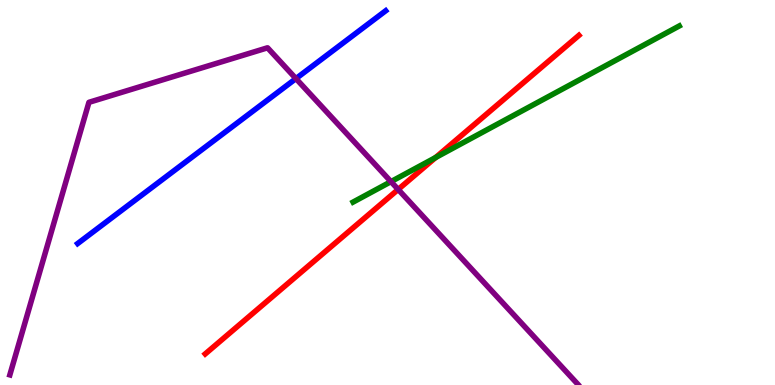[{'lines': ['blue', 'red'], 'intersections': []}, {'lines': ['green', 'red'], 'intersections': [{'x': 5.62, 'y': 5.91}]}, {'lines': ['purple', 'red'], 'intersections': [{'x': 5.14, 'y': 5.08}]}, {'lines': ['blue', 'green'], 'intersections': []}, {'lines': ['blue', 'purple'], 'intersections': [{'x': 3.82, 'y': 7.96}]}, {'lines': ['green', 'purple'], 'intersections': [{'x': 5.04, 'y': 5.28}]}]